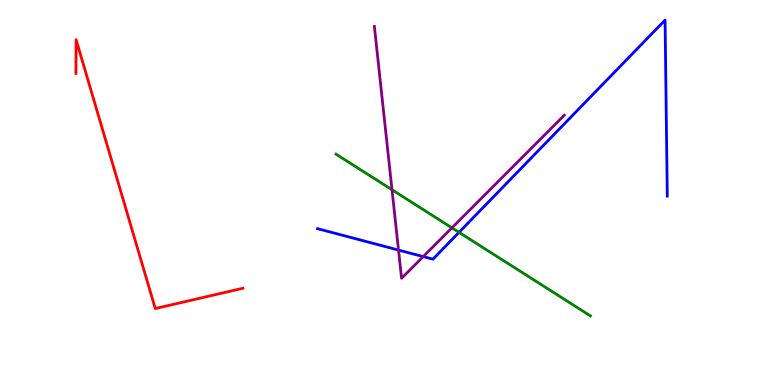[{'lines': ['blue', 'red'], 'intersections': []}, {'lines': ['green', 'red'], 'intersections': []}, {'lines': ['purple', 'red'], 'intersections': []}, {'lines': ['blue', 'green'], 'intersections': [{'x': 5.92, 'y': 3.97}]}, {'lines': ['blue', 'purple'], 'intersections': [{'x': 5.14, 'y': 3.5}, {'x': 5.46, 'y': 3.33}]}, {'lines': ['green', 'purple'], 'intersections': [{'x': 5.06, 'y': 5.07}, {'x': 5.83, 'y': 4.08}]}]